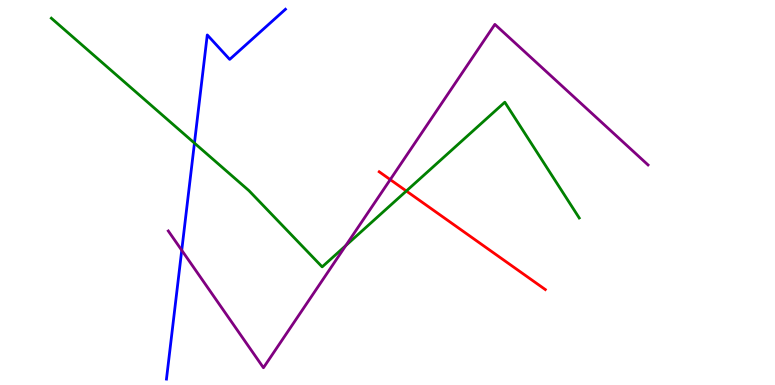[{'lines': ['blue', 'red'], 'intersections': []}, {'lines': ['green', 'red'], 'intersections': [{'x': 5.24, 'y': 5.04}]}, {'lines': ['purple', 'red'], 'intersections': [{'x': 5.04, 'y': 5.33}]}, {'lines': ['blue', 'green'], 'intersections': [{'x': 2.51, 'y': 6.28}]}, {'lines': ['blue', 'purple'], 'intersections': [{'x': 2.35, 'y': 3.5}]}, {'lines': ['green', 'purple'], 'intersections': [{'x': 4.46, 'y': 3.62}]}]